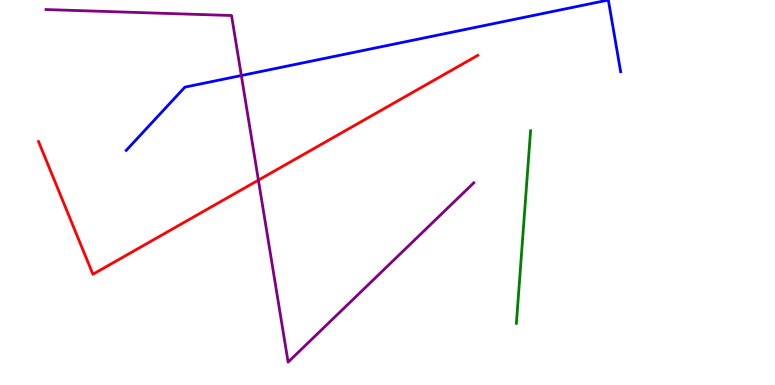[{'lines': ['blue', 'red'], 'intersections': []}, {'lines': ['green', 'red'], 'intersections': []}, {'lines': ['purple', 'red'], 'intersections': [{'x': 3.33, 'y': 5.32}]}, {'lines': ['blue', 'green'], 'intersections': []}, {'lines': ['blue', 'purple'], 'intersections': [{'x': 3.11, 'y': 8.04}]}, {'lines': ['green', 'purple'], 'intersections': []}]